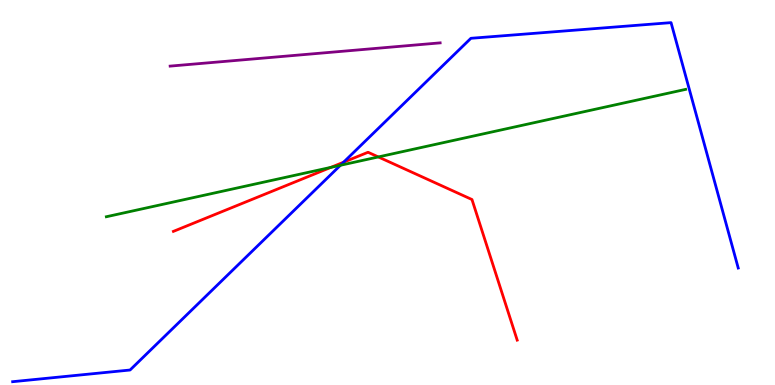[{'lines': ['blue', 'red'], 'intersections': [{'x': 4.43, 'y': 5.79}]}, {'lines': ['green', 'red'], 'intersections': [{'x': 4.27, 'y': 5.65}, {'x': 4.88, 'y': 5.92}]}, {'lines': ['purple', 'red'], 'intersections': []}, {'lines': ['blue', 'green'], 'intersections': [{'x': 4.39, 'y': 5.71}]}, {'lines': ['blue', 'purple'], 'intersections': []}, {'lines': ['green', 'purple'], 'intersections': []}]